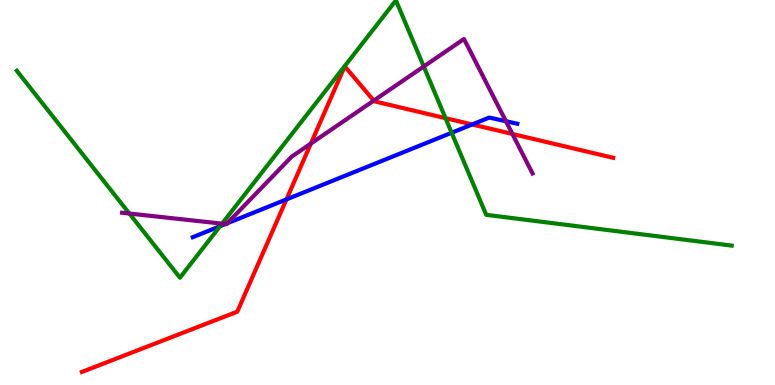[{'lines': ['blue', 'red'], 'intersections': [{'x': 3.7, 'y': 4.82}, {'x': 6.09, 'y': 6.77}]}, {'lines': ['green', 'red'], 'intersections': [{'x': 5.75, 'y': 6.93}]}, {'lines': ['purple', 'red'], 'intersections': [{'x': 4.01, 'y': 6.27}, {'x': 4.82, 'y': 7.39}, {'x': 6.61, 'y': 6.52}]}, {'lines': ['blue', 'green'], 'intersections': [{'x': 2.84, 'y': 4.13}, {'x': 5.83, 'y': 6.55}]}, {'lines': ['blue', 'purple'], 'intersections': [{'x': 2.91, 'y': 4.18}, {'x': 2.93, 'y': 4.2}, {'x': 6.53, 'y': 6.85}]}, {'lines': ['green', 'purple'], 'intersections': [{'x': 1.67, 'y': 4.45}, {'x': 2.87, 'y': 4.19}, {'x': 5.47, 'y': 8.27}]}]